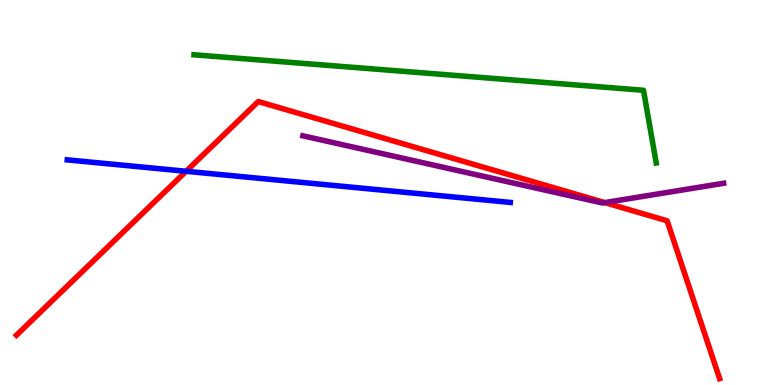[{'lines': ['blue', 'red'], 'intersections': [{'x': 2.4, 'y': 5.55}]}, {'lines': ['green', 'red'], 'intersections': []}, {'lines': ['purple', 'red'], 'intersections': [{'x': 7.8, 'y': 4.74}]}, {'lines': ['blue', 'green'], 'intersections': []}, {'lines': ['blue', 'purple'], 'intersections': []}, {'lines': ['green', 'purple'], 'intersections': []}]